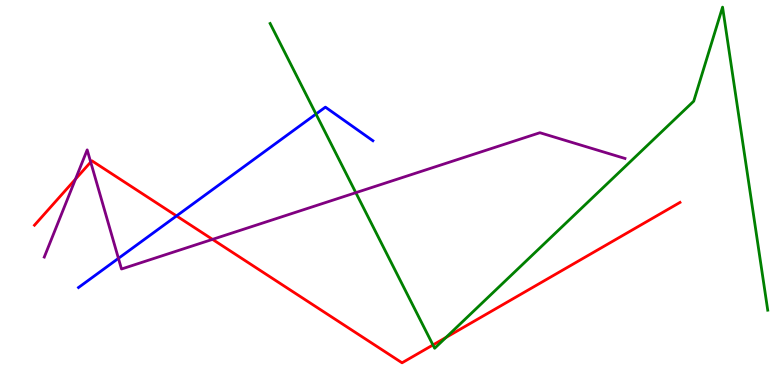[{'lines': ['blue', 'red'], 'intersections': [{'x': 2.28, 'y': 4.39}]}, {'lines': ['green', 'red'], 'intersections': [{'x': 5.59, 'y': 1.04}, {'x': 5.76, 'y': 1.24}]}, {'lines': ['purple', 'red'], 'intersections': [{'x': 0.974, 'y': 5.35}, {'x': 1.17, 'y': 5.79}, {'x': 2.74, 'y': 3.78}]}, {'lines': ['blue', 'green'], 'intersections': [{'x': 4.08, 'y': 7.04}]}, {'lines': ['blue', 'purple'], 'intersections': [{'x': 1.53, 'y': 3.29}]}, {'lines': ['green', 'purple'], 'intersections': [{'x': 4.59, 'y': 5.0}]}]